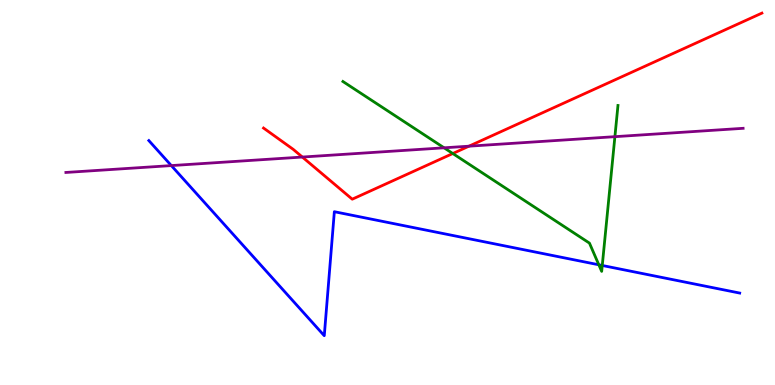[{'lines': ['blue', 'red'], 'intersections': []}, {'lines': ['green', 'red'], 'intersections': [{'x': 5.84, 'y': 6.01}]}, {'lines': ['purple', 'red'], 'intersections': [{'x': 3.9, 'y': 5.92}, {'x': 6.05, 'y': 6.2}]}, {'lines': ['blue', 'green'], 'intersections': [{'x': 7.73, 'y': 3.12}, {'x': 7.77, 'y': 3.1}]}, {'lines': ['blue', 'purple'], 'intersections': [{'x': 2.21, 'y': 5.7}]}, {'lines': ['green', 'purple'], 'intersections': [{'x': 5.73, 'y': 6.16}, {'x': 7.93, 'y': 6.45}]}]